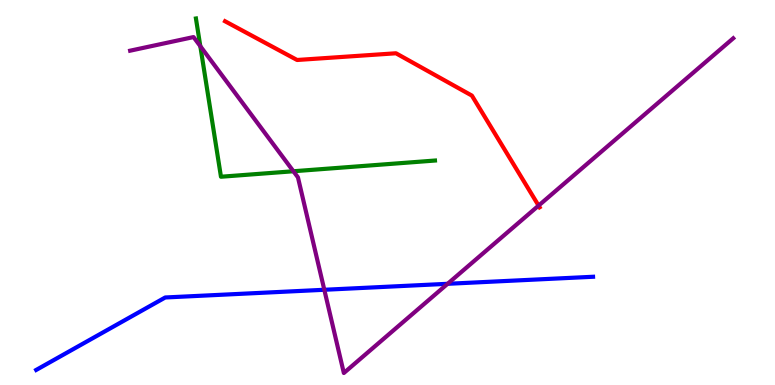[{'lines': ['blue', 'red'], 'intersections': []}, {'lines': ['green', 'red'], 'intersections': []}, {'lines': ['purple', 'red'], 'intersections': [{'x': 6.95, 'y': 4.66}]}, {'lines': ['blue', 'green'], 'intersections': []}, {'lines': ['blue', 'purple'], 'intersections': [{'x': 4.18, 'y': 2.47}, {'x': 5.78, 'y': 2.63}]}, {'lines': ['green', 'purple'], 'intersections': [{'x': 2.58, 'y': 8.8}, {'x': 3.79, 'y': 5.55}]}]